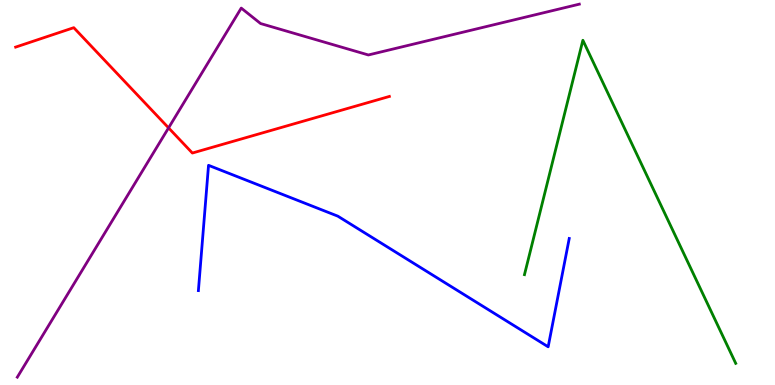[{'lines': ['blue', 'red'], 'intersections': []}, {'lines': ['green', 'red'], 'intersections': []}, {'lines': ['purple', 'red'], 'intersections': [{'x': 2.18, 'y': 6.68}]}, {'lines': ['blue', 'green'], 'intersections': []}, {'lines': ['blue', 'purple'], 'intersections': []}, {'lines': ['green', 'purple'], 'intersections': []}]